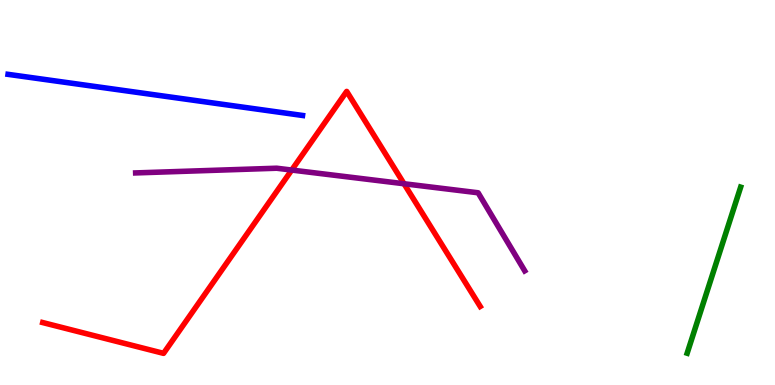[{'lines': ['blue', 'red'], 'intersections': []}, {'lines': ['green', 'red'], 'intersections': []}, {'lines': ['purple', 'red'], 'intersections': [{'x': 3.76, 'y': 5.58}, {'x': 5.21, 'y': 5.23}]}, {'lines': ['blue', 'green'], 'intersections': []}, {'lines': ['blue', 'purple'], 'intersections': []}, {'lines': ['green', 'purple'], 'intersections': []}]